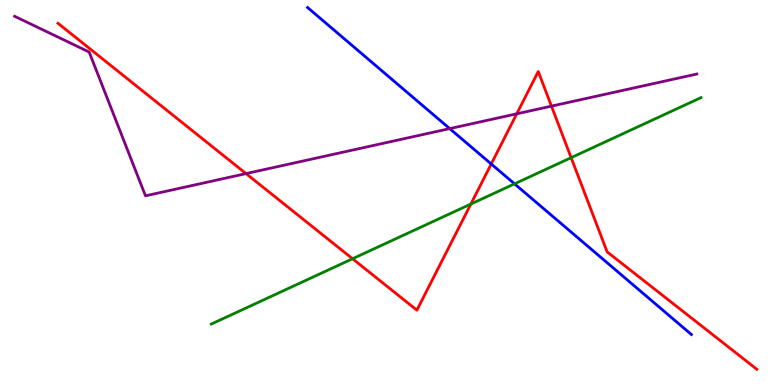[{'lines': ['blue', 'red'], 'intersections': [{'x': 6.34, 'y': 5.74}]}, {'lines': ['green', 'red'], 'intersections': [{'x': 4.55, 'y': 3.28}, {'x': 6.08, 'y': 4.7}, {'x': 7.37, 'y': 5.9}]}, {'lines': ['purple', 'red'], 'intersections': [{'x': 3.17, 'y': 5.49}, {'x': 6.67, 'y': 7.04}, {'x': 7.12, 'y': 7.24}]}, {'lines': ['blue', 'green'], 'intersections': [{'x': 6.64, 'y': 5.22}]}, {'lines': ['blue', 'purple'], 'intersections': [{'x': 5.8, 'y': 6.66}]}, {'lines': ['green', 'purple'], 'intersections': []}]